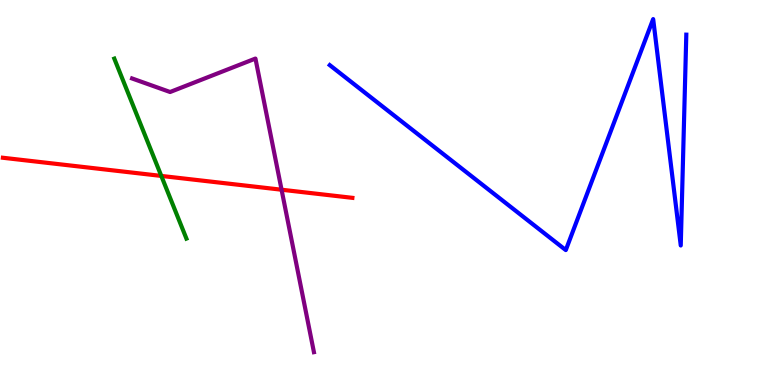[{'lines': ['blue', 'red'], 'intersections': []}, {'lines': ['green', 'red'], 'intersections': [{'x': 2.08, 'y': 5.43}]}, {'lines': ['purple', 'red'], 'intersections': [{'x': 3.63, 'y': 5.07}]}, {'lines': ['blue', 'green'], 'intersections': []}, {'lines': ['blue', 'purple'], 'intersections': []}, {'lines': ['green', 'purple'], 'intersections': []}]